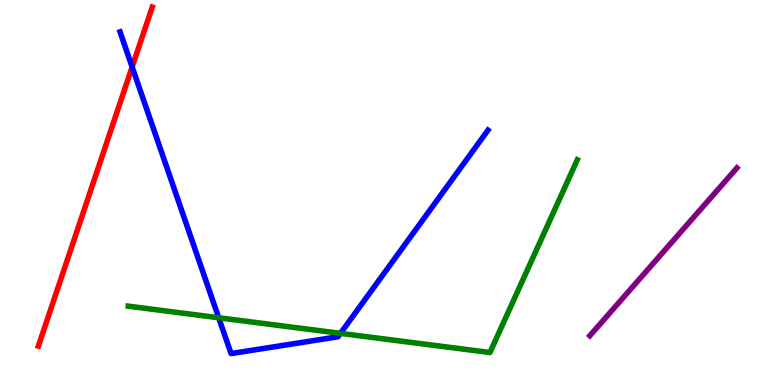[{'lines': ['blue', 'red'], 'intersections': [{'x': 1.71, 'y': 8.26}]}, {'lines': ['green', 'red'], 'intersections': []}, {'lines': ['purple', 'red'], 'intersections': []}, {'lines': ['blue', 'green'], 'intersections': [{'x': 2.82, 'y': 1.75}, {'x': 4.39, 'y': 1.34}]}, {'lines': ['blue', 'purple'], 'intersections': []}, {'lines': ['green', 'purple'], 'intersections': []}]